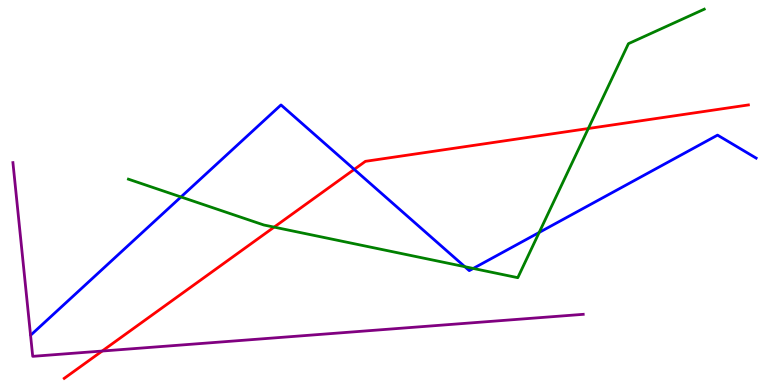[{'lines': ['blue', 'red'], 'intersections': [{'x': 4.57, 'y': 5.6}]}, {'lines': ['green', 'red'], 'intersections': [{'x': 3.54, 'y': 4.1}, {'x': 7.59, 'y': 6.66}]}, {'lines': ['purple', 'red'], 'intersections': [{'x': 1.32, 'y': 0.882}]}, {'lines': ['blue', 'green'], 'intersections': [{'x': 2.34, 'y': 4.88}, {'x': 6.0, 'y': 3.07}, {'x': 6.11, 'y': 3.03}, {'x': 6.96, 'y': 3.96}]}, {'lines': ['blue', 'purple'], 'intersections': []}, {'lines': ['green', 'purple'], 'intersections': []}]